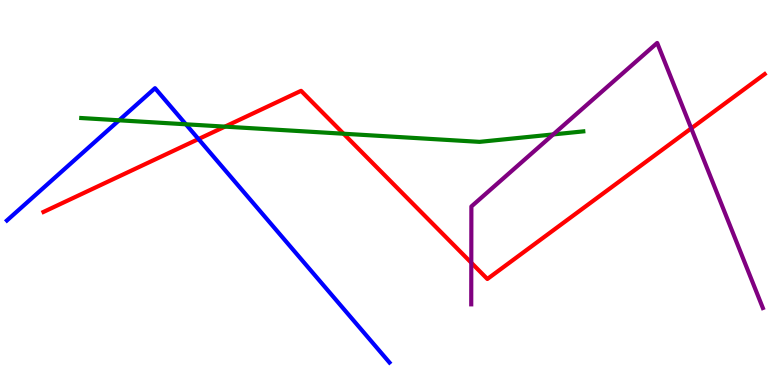[{'lines': ['blue', 'red'], 'intersections': [{'x': 2.56, 'y': 6.39}]}, {'lines': ['green', 'red'], 'intersections': [{'x': 2.9, 'y': 6.71}, {'x': 4.43, 'y': 6.53}]}, {'lines': ['purple', 'red'], 'intersections': [{'x': 6.08, 'y': 3.18}, {'x': 8.92, 'y': 6.67}]}, {'lines': ['blue', 'green'], 'intersections': [{'x': 1.54, 'y': 6.88}, {'x': 2.4, 'y': 6.77}]}, {'lines': ['blue', 'purple'], 'intersections': []}, {'lines': ['green', 'purple'], 'intersections': [{'x': 7.14, 'y': 6.51}]}]